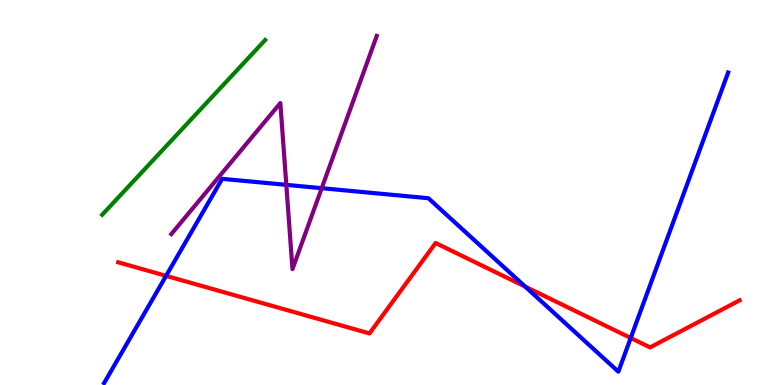[{'lines': ['blue', 'red'], 'intersections': [{'x': 2.14, 'y': 2.84}, {'x': 6.78, 'y': 2.56}, {'x': 8.14, 'y': 1.22}]}, {'lines': ['green', 'red'], 'intersections': []}, {'lines': ['purple', 'red'], 'intersections': []}, {'lines': ['blue', 'green'], 'intersections': []}, {'lines': ['blue', 'purple'], 'intersections': [{'x': 3.69, 'y': 5.2}, {'x': 4.15, 'y': 5.11}]}, {'lines': ['green', 'purple'], 'intersections': []}]